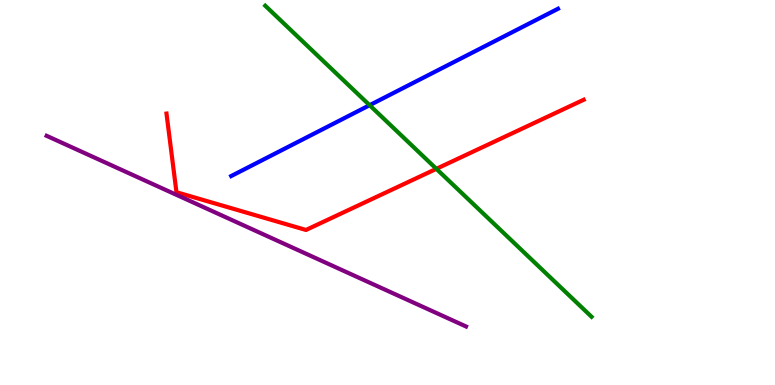[{'lines': ['blue', 'red'], 'intersections': []}, {'lines': ['green', 'red'], 'intersections': [{'x': 5.63, 'y': 5.61}]}, {'lines': ['purple', 'red'], 'intersections': []}, {'lines': ['blue', 'green'], 'intersections': [{'x': 4.77, 'y': 7.27}]}, {'lines': ['blue', 'purple'], 'intersections': []}, {'lines': ['green', 'purple'], 'intersections': []}]